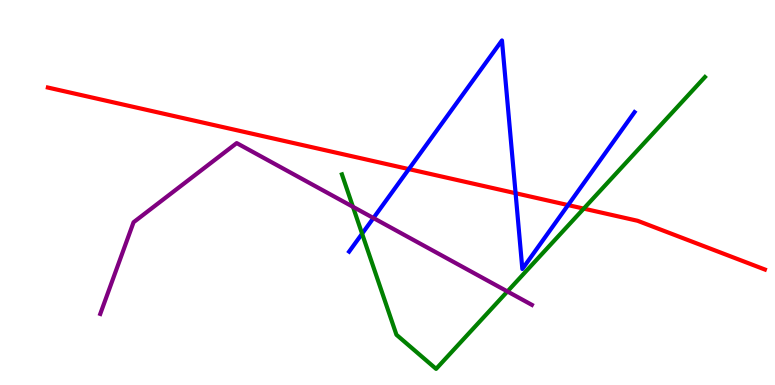[{'lines': ['blue', 'red'], 'intersections': [{'x': 5.28, 'y': 5.61}, {'x': 6.65, 'y': 4.98}, {'x': 7.33, 'y': 4.67}]}, {'lines': ['green', 'red'], 'intersections': [{'x': 7.53, 'y': 4.58}]}, {'lines': ['purple', 'red'], 'intersections': []}, {'lines': ['blue', 'green'], 'intersections': [{'x': 4.67, 'y': 3.93}]}, {'lines': ['blue', 'purple'], 'intersections': [{'x': 4.82, 'y': 4.34}]}, {'lines': ['green', 'purple'], 'intersections': [{'x': 4.55, 'y': 4.63}, {'x': 6.55, 'y': 2.43}]}]